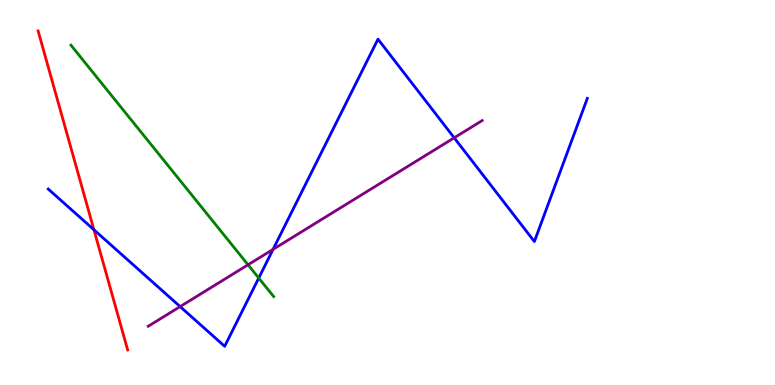[{'lines': ['blue', 'red'], 'intersections': [{'x': 1.21, 'y': 4.03}]}, {'lines': ['green', 'red'], 'intersections': []}, {'lines': ['purple', 'red'], 'intersections': []}, {'lines': ['blue', 'green'], 'intersections': [{'x': 3.34, 'y': 2.78}]}, {'lines': ['blue', 'purple'], 'intersections': [{'x': 2.32, 'y': 2.04}, {'x': 3.52, 'y': 3.52}, {'x': 5.86, 'y': 6.42}]}, {'lines': ['green', 'purple'], 'intersections': [{'x': 3.2, 'y': 3.12}]}]